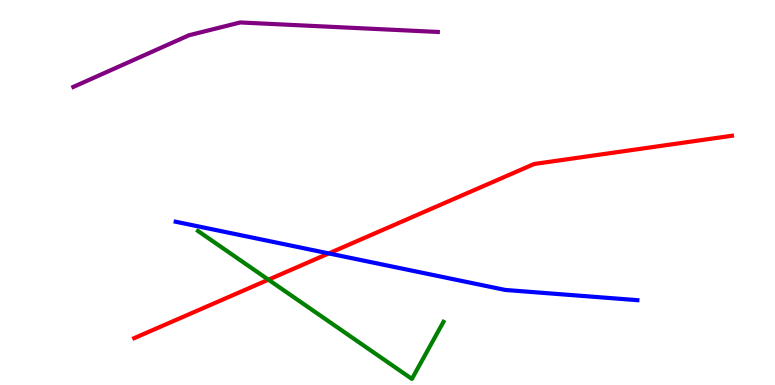[{'lines': ['blue', 'red'], 'intersections': [{'x': 4.24, 'y': 3.42}]}, {'lines': ['green', 'red'], 'intersections': [{'x': 3.46, 'y': 2.74}]}, {'lines': ['purple', 'red'], 'intersections': []}, {'lines': ['blue', 'green'], 'intersections': []}, {'lines': ['blue', 'purple'], 'intersections': []}, {'lines': ['green', 'purple'], 'intersections': []}]